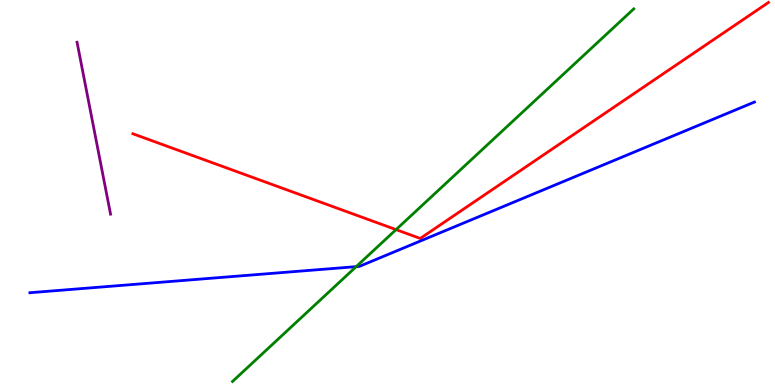[{'lines': ['blue', 'red'], 'intersections': []}, {'lines': ['green', 'red'], 'intersections': [{'x': 5.11, 'y': 4.04}]}, {'lines': ['purple', 'red'], 'intersections': []}, {'lines': ['blue', 'green'], 'intersections': [{'x': 4.6, 'y': 3.07}]}, {'lines': ['blue', 'purple'], 'intersections': []}, {'lines': ['green', 'purple'], 'intersections': []}]